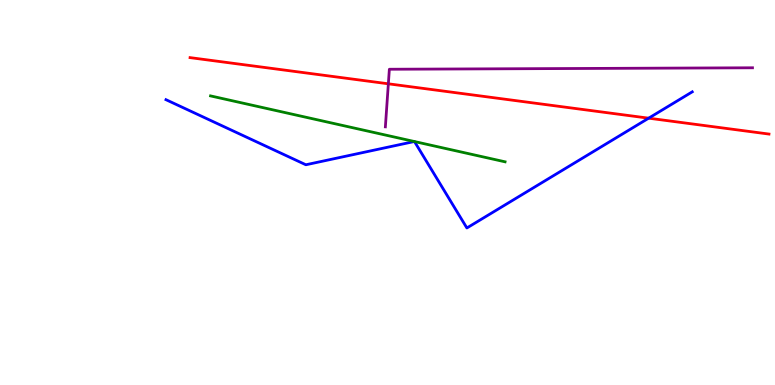[{'lines': ['blue', 'red'], 'intersections': [{'x': 8.37, 'y': 6.93}]}, {'lines': ['green', 'red'], 'intersections': []}, {'lines': ['purple', 'red'], 'intersections': [{'x': 5.01, 'y': 7.82}]}, {'lines': ['blue', 'green'], 'intersections': [{'x': 5.35, 'y': 6.32}, {'x': 5.35, 'y': 6.32}]}, {'lines': ['blue', 'purple'], 'intersections': []}, {'lines': ['green', 'purple'], 'intersections': []}]